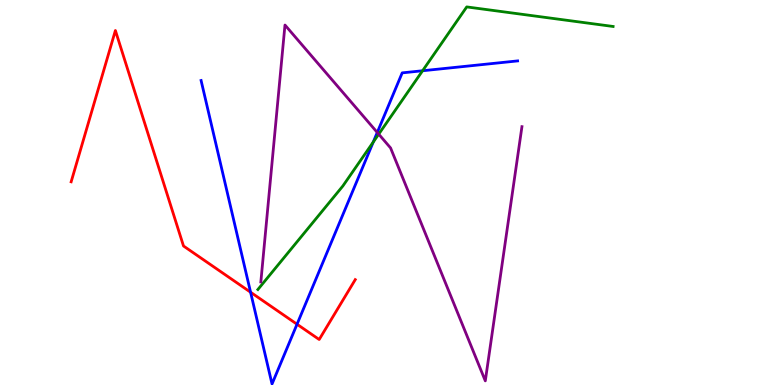[{'lines': ['blue', 'red'], 'intersections': [{'x': 3.23, 'y': 2.41}, {'x': 3.83, 'y': 1.58}]}, {'lines': ['green', 'red'], 'intersections': []}, {'lines': ['purple', 'red'], 'intersections': []}, {'lines': ['blue', 'green'], 'intersections': [{'x': 4.82, 'y': 6.31}, {'x': 5.45, 'y': 8.16}]}, {'lines': ['blue', 'purple'], 'intersections': [{'x': 4.87, 'y': 6.56}]}, {'lines': ['green', 'purple'], 'intersections': [{'x': 4.89, 'y': 6.52}]}]